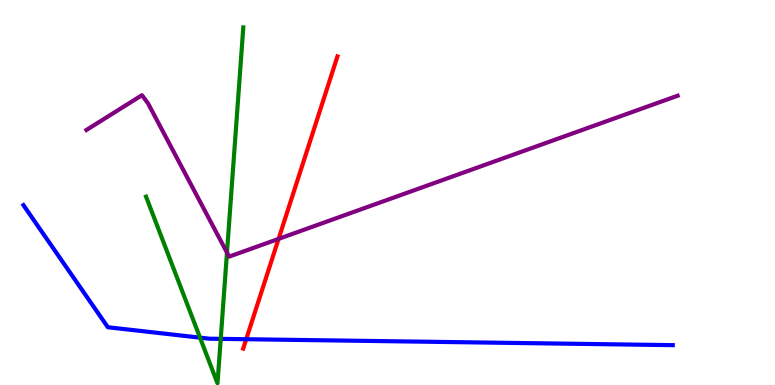[{'lines': ['blue', 'red'], 'intersections': [{'x': 3.18, 'y': 1.19}]}, {'lines': ['green', 'red'], 'intersections': []}, {'lines': ['purple', 'red'], 'intersections': [{'x': 3.59, 'y': 3.8}]}, {'lines': ['blue', 'green'], 'intersections': [{'x': 2.58, 'y': 1.23}, {'x': 2.85, 'y': 1.2}]}, {'lines': ['blue', 'purple'], 'intersections': []}, {'lines': ['green', 'purple'], 'intersections': [{'x': 2.93, 'y': 3.44}]}]